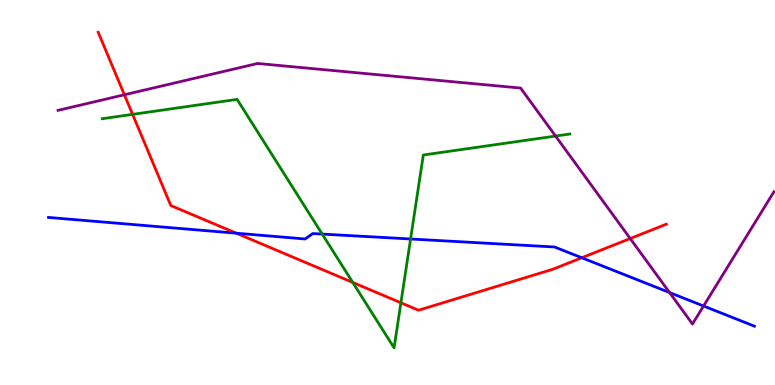[{'lines': ['blue', 'red'], 'intersections': [{'x': 3.05, 'y': 3.94}, {'x': 7.51, 'y': 3.3}]}, {'lines': ['green', 'red'], 'intersections': [{'x': 1.71, 'y': 7.03}, {'x': 4.55, 'y': 2.66}, {'x': 5.17, 'y': 2.14}]}, {'lines': ['purple', 'red'], 'intersections': [{'x': 1.6, 'y': 7.54}, {'x': 8.13, 'y': 3.8}]}, {'lines': ['blue', 'green'], 'intersections': [{'x': 4.16, 'y': 3.92}, {'x': 5.3, 'y': 3.79}]}, {'lines': ['blue', 'purple'], 'intersections': [{'x': 8.64, 'y': 2.4}, {'x': 9.08, 'y': 2.05}]}, {'lines': ['green', 'purple'], 'intersections': [{'x': 7.17, 'y': 6.47}]}]